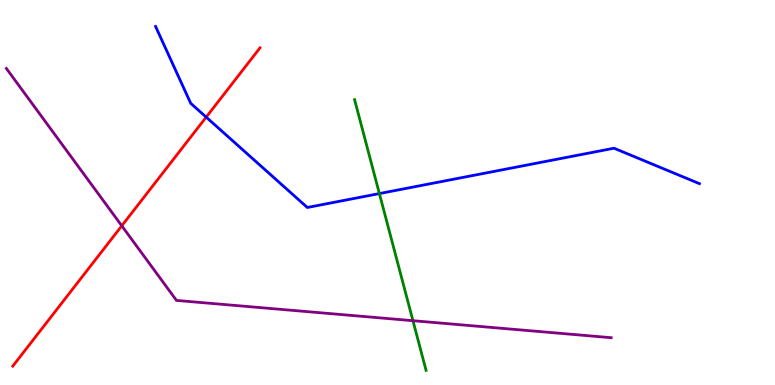[{'lines': ['blue', 'red'], 'intersections': [{'x': 2.66, 'y': 6.96}]}, {'lines': ['green', 'red'], 'intersections': []}, {'lines': ['purple', 'red'], 'intersections': [{'x': 1.57, 'y': 4.13}]}, {'lines': ['blue', 'green'], 'intersections': [{'x': 4.9, 'y': 4.97}]}, {'lines': ['blue', 'purple'], 'intersections': []}, {'lines': ['green', 'purple'], 'intersections': [{'x': 5.33, 'y': 1.67}]}]